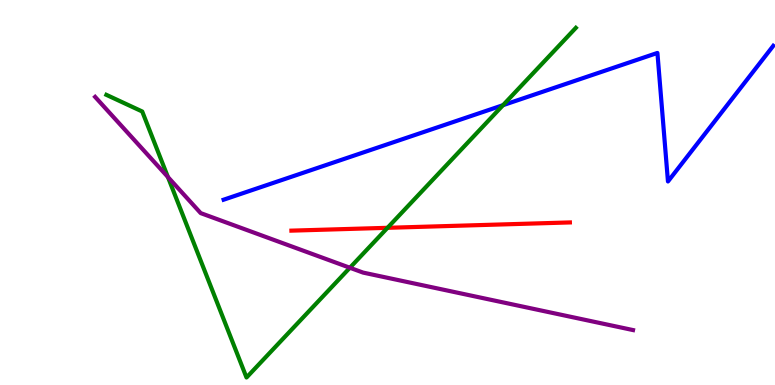[{'lines': ['blue', 'red'], 'intersections': []}, {'lines': ['green', 'red'], 'intersections': [{'x': 5.0, 'y': 4.08}]}, {'lines': ['purple', 'red'], 'intersections': []}, {'lines': ['blue', 'green'], 'intersections': [{'x': 6.49, 'y': 7.27}]}, {'lines': ['blue', 'purple'], 'intersections': []}, {'lines': ['green', 'purple'], 'intersections': [{'x': 2.17, 'y': 5.4}, {'x': 4.51, 'y': 3.05}]}]